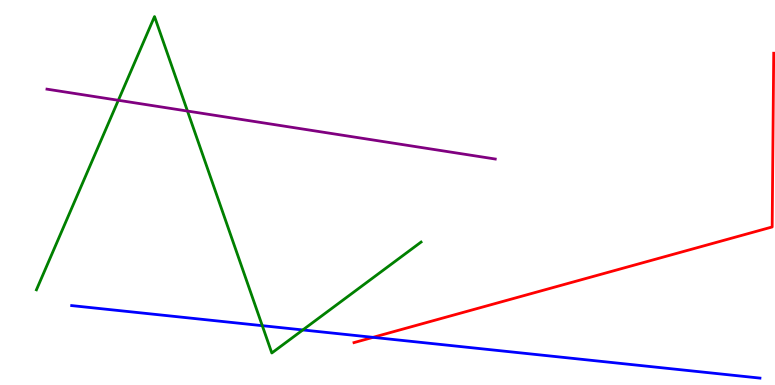[{'lines': ['blue', 'red'], 'intersections': [{'x': 4.81, 'y': 1.24}]}, {'lines': ['green', 'red'], 'intersections': []}, {'lines': ['purple', 'red'], 'intersections': []}, {'lines': ['blue', 'green'], 'intersections': [{'x': 3.38, 'y': 1.54}, {'x': 3.91, 'y': 1.43}]}, {'lines': ['blue', 'purple'], 'intersections': []}, {'lines': ['green', 'purple'], 'intersections': [{'x': 1.53, 'y': 7.4}, {'x': 2.42, 'y': 7.12}]}]